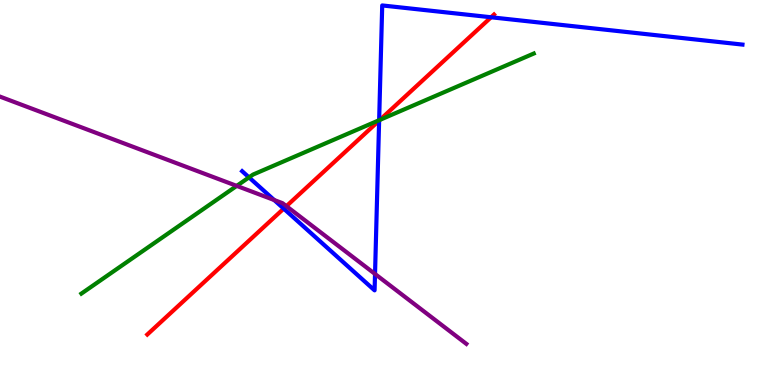[{'lines': ['blue', 'red'], 'intersections': [{'x': 3.66, 'y': 4.58}, {'x': 4.89, 'y': 6.87}, {'x': 6.34, 'y': 9.55}]}, {'lines': ['green', 'red'], 'intersections': [{'x': 4.9, 'y': 6.89}]}, {'lines': ['purple', 'red'], 'intersections': [{'x': 3.7, 'y': 4.65}]}, {'lines': ['blue', 'green'], 'intersections': [{'x': 3.21, 'y': 5.39}, {'x': 4.89, 'y': 6.88}]}, {'lines': ['blue', 'purple'], 'intersections': [{'x': 3.54, 'y': 4.8}, {'x': 4.84, 'y': 2.88}]}, {'lines': ['green', 'purple'], 'intersections': [{'x': 3.05, 'y': 5.17}]}]